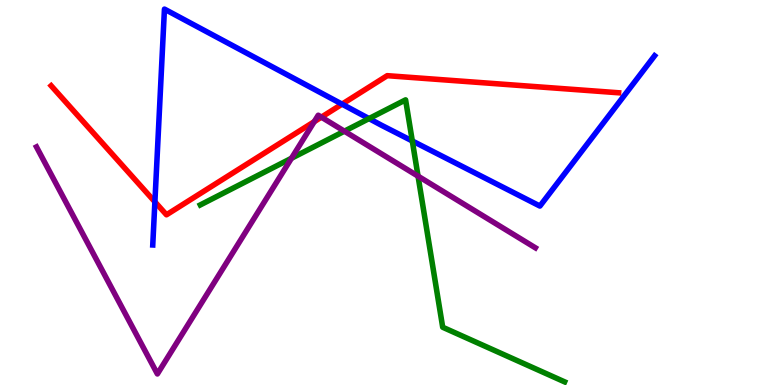[{'lines': ['blue', 'red'], 'intersections': [{'x': 2.0, 'y': 4.76}, {'x': 4.41, 'y': 7.29}]}, {'lines': ['green', 'red'], 'intersections': []}, {'lines': ['purple', 'red'], 'intersections': [{'x': 4.05, 'y': 6.84}, {'x': 4.15, 'y': 6.96}]}, {'lines': ['blue', 'green'], 'intersections': [{'x': 4.76, 'y': 6.92}, {'x': 5.32, 'y': 6.34}]}, {'lines': ['blue', 'purple'], 'intersections': []}, {'lines': ['green', 'purple'], 'intersections': [{'x': 3.76, 'y': 5.89}, {'x': 4.44, 'y': 6.59}, {'x': 5.39, 'y': 5.42}]}]